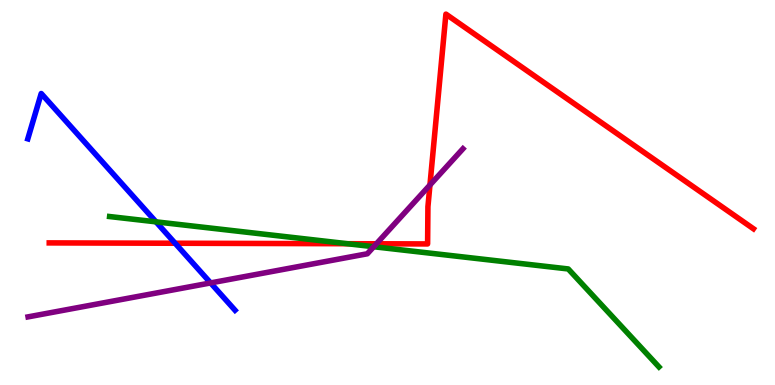[{'lines': ['blue', 'red'], 'intersections': [{'x': 2.26, 'y': 3.68}]}, {'lines': ['green', 'red'], 'intersections': [{'x': 4.48, 'y': 3.67}]}, {'lines': ['purple', 'red'], 'intersections': [{'x': 4.86, 'y': 3.67}, {'x': 5.55, 'y': 5.2}]}, {'lines': ['blue', 'green'], 'intersections': [{'x': 2.01, 'y': 4.24}]}, {'lines': ['blue', 'purple'], 'intersections': [{'x': 2.72, 'y': 2.65}]}, {'lines': ['green', 'purple'], 'intersections': [{'x': 4.82, 'y': 3.59}]}]